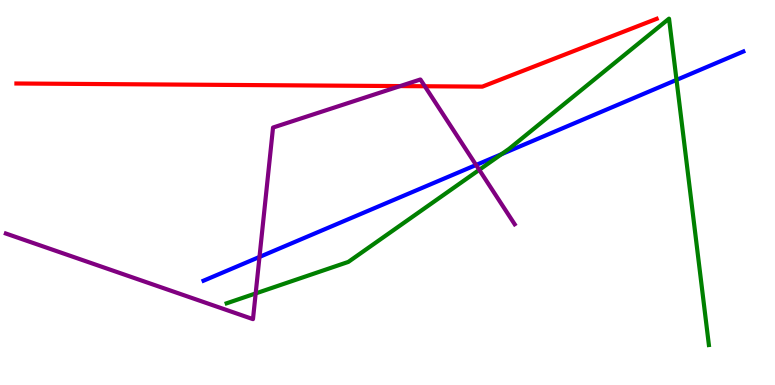[{'lines': ['blue', 'red'], 'intersections': []}, {'lines': ['green', 'red'], 'intersections': []}, {'lines': ['purple', 'red'], 'intersections': [{'x': 5.16, 'y': 7.76}, {'x': 5.48, 'y': 7.76}]}, {'lines': ['blue', 'green'], 'intersections': [{'x': 6.47, 'y': 5.99}, {'x': 8.73, 'y': 7.92}]}, {'lines': ['blue', 'purple'], 'intersections': [{'x': 3.35, 'y': 3.33}, {'x': 6.14, 'y': 5.71}]}, {'lines': ['green', 'purple'], 'intersections': [{'x': 3.3, 'y': 2.38}, {'x': 6.18, 'y': 5.59}]}]